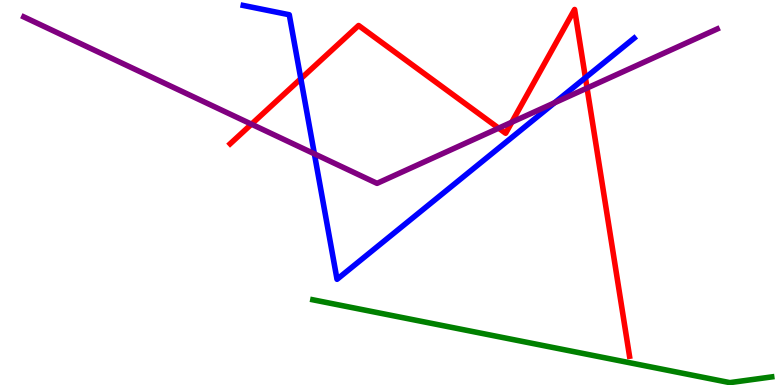[{'lines': ['blue', 'red'], 'intersections': [{'x': 3.88, 'y': 7.96}, {'x': 7.55, 'y': 7.98}]}, {'lines': ['green', 'red'], 'intersections': []}, {'lines': ['purple', 'red'], 'intersections': [{'x': 3.24, 'y': 6.77}, {'x': 6.43, 'y': 6.67}, {'x': 6.6, 'y': 6.83}, {'x': 7.57, 'y': 7.71}]}, {'lines': ['blue', 'green'], 'intersections': []}, {'lines': ['blue', 'purple'], 'intersections': [{'x': 4.06, 'y': 6.0}, {'x': 7.15, 'y': 7.33}]}, {'lines': ['green', 'purple'], 'intersections': []}]